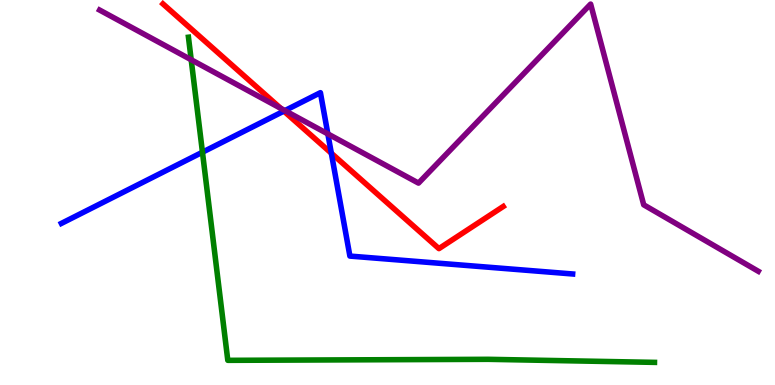[{'lines': ['blue', 'red'], 'intersections': [{'x': 3.66, 'y': 7.11}, {'x': 4.28, 'y': 6.02}]}, {'lines': ['green', 'red'], 'intersections': []}, {'lines': ['purple', 'red'], 'intersections': [{'x': 3.62, 'y': 7.19}]}, {'lines': ['blue', 'green'], 'intersections': [{'x': 2.61, 'y': 6.05}]}, {'lines': ['blue', 'purple'], 'intersections': [{'x': 3.68, 'y': 7.13}, {'x': 4.23, 'y': 6.52}]}, {'lines': ['green', 'purple'], 'intersections': [{'x': 2.47, 'y': 8.45}]}]